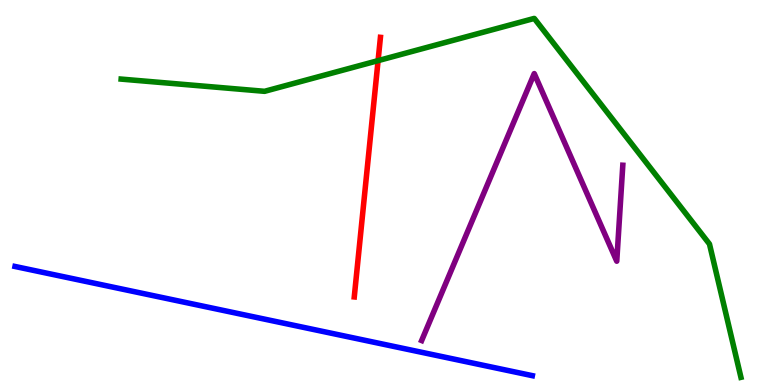[{'lines': ['blue', 'red'], 'intersections': []}, {'lines': ['green', 'red'], 'intersections': [{'x': 4.88, 'y': 8.43}]}, {'lines': ['purple', 'red'], 'intersections': []}, {'lines': ['blue', 'green'], 'intersections': []}, {'lines': ['blue', 'purple'], 'intersections': []}, {'lines': ['green', 'purple'], 'intersections': []}]